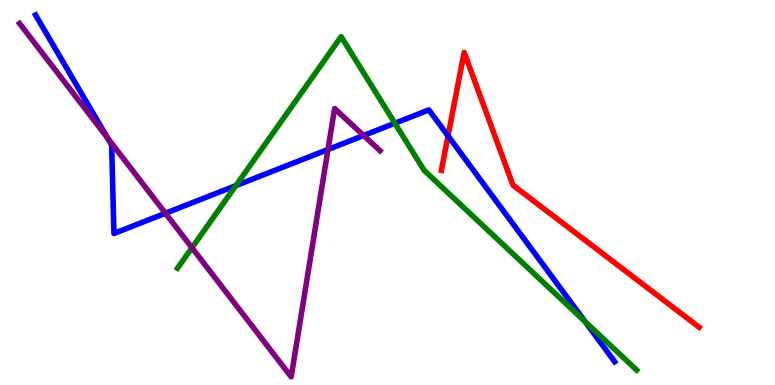[{'lines': ['blue', 'red'], 'intersections': [{'x': 5.78, 'y': 6.47}]}, {'lines': ['green', 'red'], 'intersections': []}, {'lines': ['purple', 'red'], 'intersections': []}, {'lines': ['blue', 'green'], 'intersections': [{'x': 3.04, 'y': 5.18}, {'x': 5.1, 'y': 6.8}, {'x': 7.55, 'y': 1.65}]}, {'lines': ['blue', 'purple'], 'intersections': [{'x': 1.39, 'y': 6.42}, {'x': 2.13, 'y': 4.46}, {'x': 4.23, 'y': 6.12}, {'x': 4.69, 'y': 6.48}]}, {'lines': ['green', 'purple'], 'intersections': [{'x': 2.48, 'y': 3.56}]}]